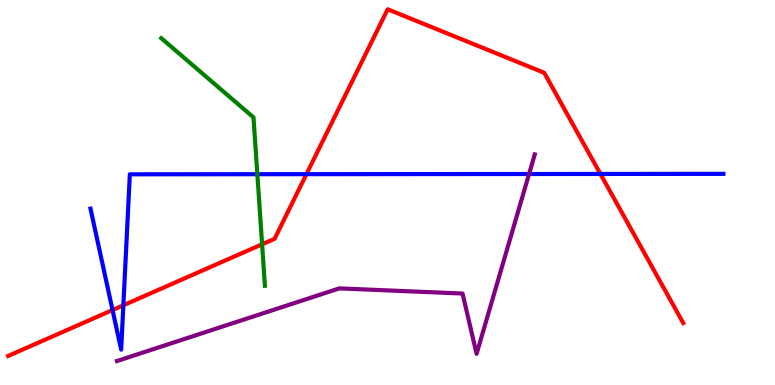[{'lines': ['blue', 'red'], 'intersections': [{'x': 1.45, 'y': 1.95}, {'x': 1.59, 'y': 2.07}, {'x': 3.95, 'y': 5.48}, {'x': 7.75, 'y': 5.48}]}, {'lines': ['green', 'red'], 'intersections': [{'x': 3.38, 'y': 3.65}]}, {'lines': ['purple', 'red'], 'intersections': []}, {'lines': ['blue', 'green'], 'intersections': [{'x': 3.32, 'y': 5.48}]}, {'lines': ['blue', 'purple'], 'intersections': [{'x': 6.83, 'y': 5.48}]}, {'lines': ['green', 'purple'], 'intersections': []}]